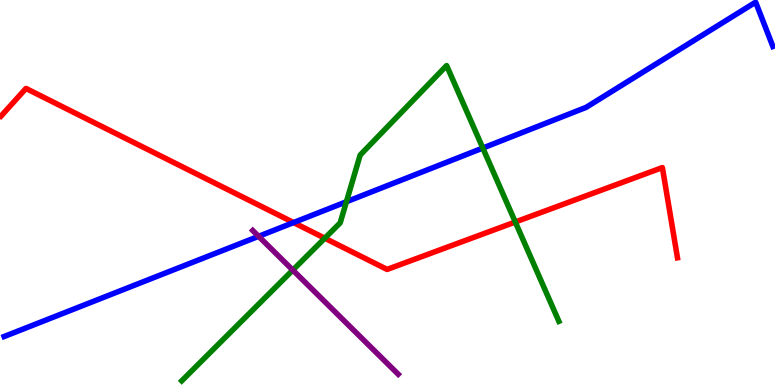[{'lines': ['blue', 'red'], 'intersections': [{'x': 3.79, 'y': 4.22}]}, {'lines': ['green', 'red'], 'intersections': [{'x': 4.19, 'y': 3.81}, {'x': 6.65, 'y': 4.23}]}, {'lines': ['purple', 'red'], 'intersections': []}, {'lines': ['blue', 'green'], 'intersections': [{'x': 4.47, 'y': 4.76}, {'x': 6.23, 'y': 6.15}]}, {'lines': ['blue', 'purple'], 'intersections': [{'x': 3.34, 'y': 3.86}]}, {'lines': ['green', 'purple'], 'intersections': [{'x': 3.78, 'y': 2.98}]}]